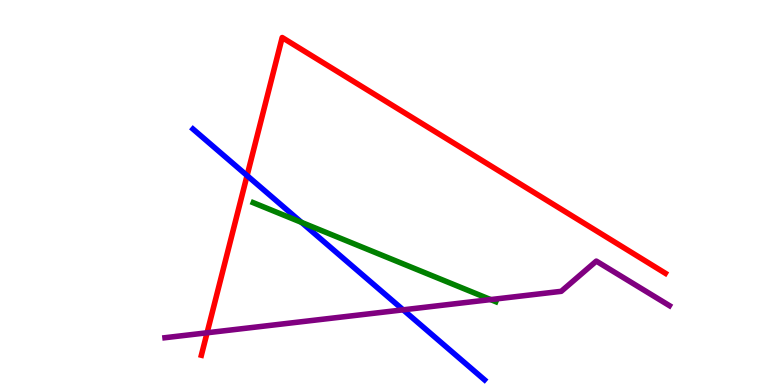[{'lines': ['blue', 'red'], 'intersections': [{'x': 3.19, 'y': 5.44}]}, {'lines': ['green', 'red'], 'intersections': []}, {'lines': ['purple', 'red'], 'intersections': [{'x': 2.67, 'y': 1.36}]}, {'lines': ['blue', 'green'], 'intersections': [{'x': 3.89, 'y': 4.22}]}, {'lines': ['blue', 'purple'], 'intersections': [{'x': 5.2, 'y': 1.95}]}, {'lines': ['green', 'purple'], 'intersections': [{'x': 6.33, 'y': 2.22}]}]